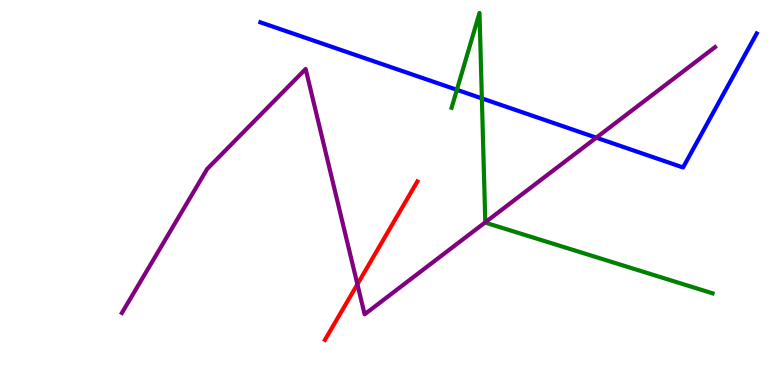[{'lines': ['blue', 'red'], 'intersections': []}, {'lines': ['green', 'red'], 'intersections': []}, {'lines': ['purple', 'red'], 'intersections': [{'x': 4.61, 'y': 2.62}]}, {'lines': ['blue', 'green'], 'intersections': [{'x': 5.9, 'y': 7.67}, {'x': 6.22, 'y': 7.44}]}, {'lines': ['blue', 'purple'], 'intersections': [{'x': 7.69, 'y': 6.42}]}, {'lines': ['green', 'purple'], 'intersections': [{'x': 6.26, 'y': 4.23}]}]